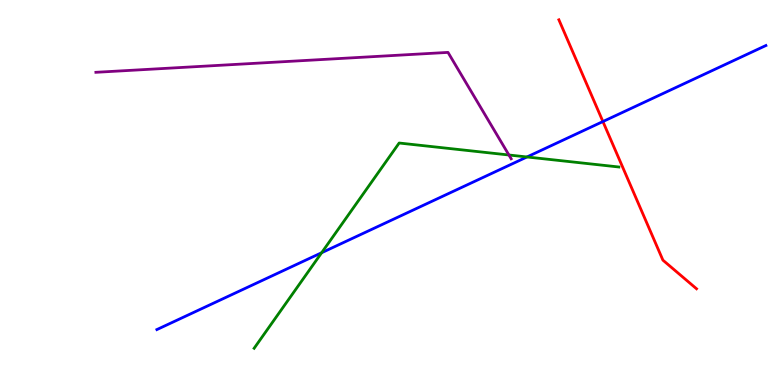[{'lines': ['blue', 'red'], 'intersections': [{'x': 7.78, 'y': 6.84}]}, {'lines': ['green', 'red'], 'intersections': []}, {'lines': ['purple', 'red'], 'intersections': []}, {'lines': ['blue', 'green'], 'intersections': [{'x': 4.15, 'y': 3.44}, {'x': 6.8, 'y': 5.92}]}, {'lines': ['blue', 'purple'], 'intersections': []}, {'lines': ['green', 'purple'], 'intersections': [{'x': 6.57, 'y': 5.97}]}]